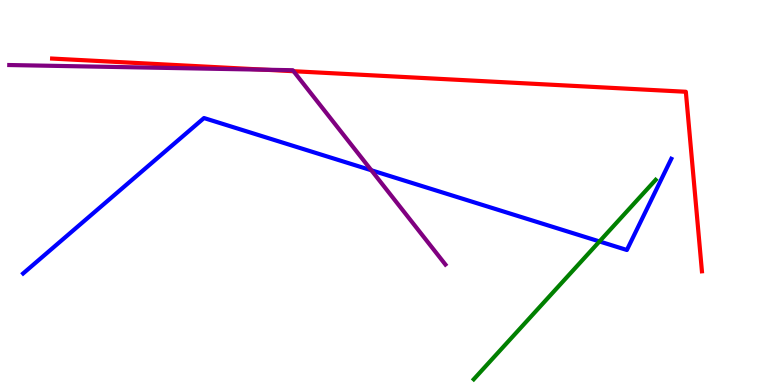[{'lines': ['blue', 'red'], 'intersections': []}, {'lines': ['green', 'red'], 'intersections': []}, {'lines': ['purple', 'red'], 'intersections': [{'x': 3.42, 'y': 8.19}, {'x': 3.79, 'y': 8.15}]}, {'lines': ['blue', 'green'], 'intersections': [{'x': 7.74, 'y': 3.73}]}, {'lines': ['blue', 'purple'], 'intersections': [{'x': 4.79, 'y': 5.58}]}, {'lines': ['green', 'purple'], 'intersections': []}]